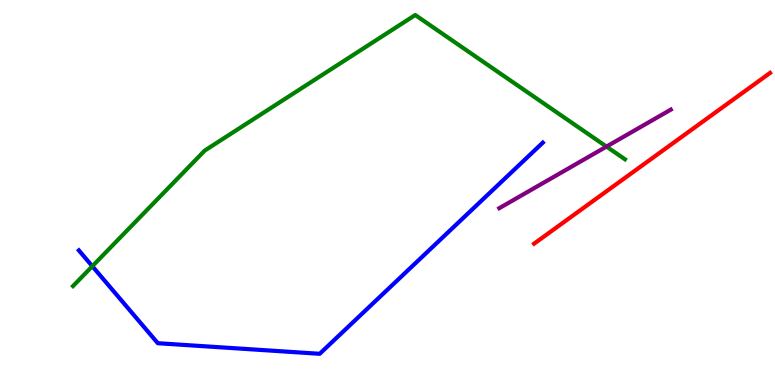[{'lines': ['blue', 'red'], 'intersections': []}, {'lines': ['green', 'red'], 'intersections': []}, {'lines': ['purple', 'red'], 'intersections': []}, {'lines': ['blue', 'green'], 'intersections': [{'x': 1.19, 'y': 3.09}]}, {'lines': ['blue', 'purple'], 'intersections': []}, {'lines': ['green', 'purple'], 'intersections': [{'x': 7.83, 'y': 6.19}]}]